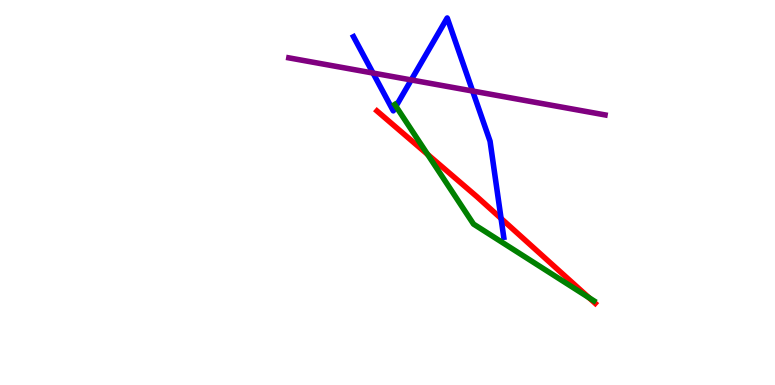[{'lines': ['blue', 'red'], 'intersections': [{'x': 6.47, 'y': 4.33}]}, {'lines': ['green', 'red'], 'intersections': [{'x': 5.52, 'y': 5.99}, {'x': 7.6, 'y': 2.27}]}, {'lines': ['purple', 'red'], 'intersections': []}, {'lines': ['blue', 'green'], 'intersections': [{'x': 5.11, 'y': 7.24}]}, {'lines': ['blue', 'purple'], 'intersections': [{'x': 4.81, 'y': 8.1}, {'x': 5.31, 'y': 7.92}, {'x': 6.1, 'y': 7.64}]}, {'lines': ['green', 'purple'], 'intersections': []}]